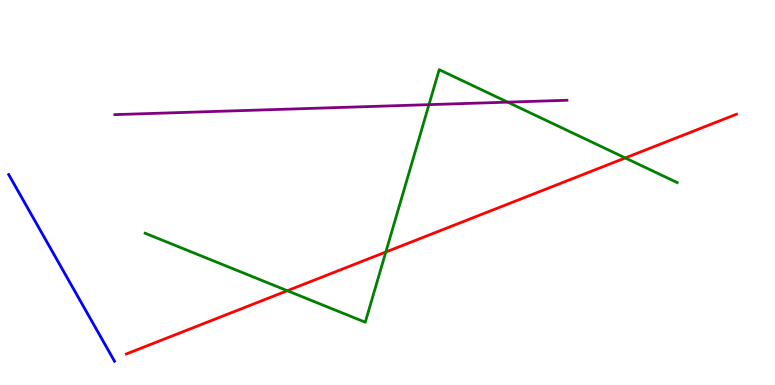[{'lines': ['blue', 'red'], 'intersections': []}, {'lines': ['green', 'red'], 'intersections': [{'x': 3.71, 'y': 2.45}, {'x': 4.98, 'y': 3.45}, {'x': 8.07, 'y': 5.9}]}, {'lines': ['purple', 'red'], 'intersections': []}, {'lines': ['blue', 'green'], 'intersections': []}, {'lines': ['blue', 'purple'], 'intersections': []}, {'lines': ['green', 'purple'], 'intersections': [{'x': 5.54, 'y': 7.28}, {'x': 6.55, 'y': 7.35}]}]